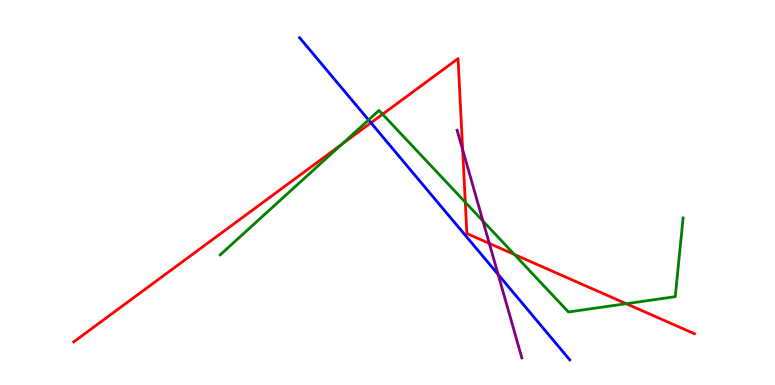[{'lines': ['blue', 'red'], 'intersections': [{'x': 4.79, 'y': 6.81}]}, {'lines': ['green', 'red'], 'intersections': [{'x': 4.41, 'y': 6.25}, {'x': 4.94, 'y': 7.03}, {'x': 6.0, 'y': 4.75}, {'x': 6.64, 'y': 3.39}, {'x': 8.08, 'y': 2.11}]}, {'lines': ['purple', 'red'], 'intersections': [{'x': 5.97, 'y': 6.11}, {'x': 6.31, 'y': 3.68}]}, {'lines': ['blue', 'green'], 'intersections': [{'x': 4.76, 'y': 6.88}]}, {'lines': ['blue', 'purple'], 'intersections': [{'x': 6.43, 'y': 2.87}]}, {'lines': ['green', 'purple'], 'intersections': [{'x': 6.23, 'y': 4.26}]}]